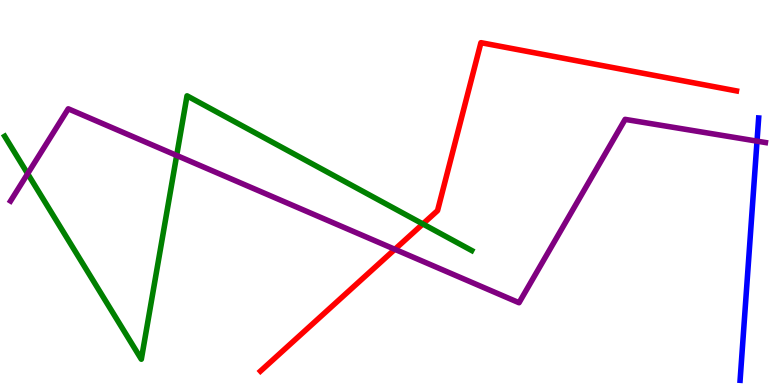[{'lines': ['blue', 'red'], 'intersections': []}, {'lines': ['green', 'red'], 'intersections': [{'x': 5.46, 'y': 4.18}]}, {'lines': ['purple', 'red'], 'intersections': [{'x': 5.09, 'y': 3.52}]}, {'lines': ['blue', 'green'], 'intersections': []}, {'lines': ['blue', 'purple'], 'intersections': [{'x': 9.77, 'y': 6.33}]}, {'lines': ['green', 'purple'], 'intersections': [{'x': 0.357, 'y': 5.49}, {'x': 2.28, 'y': 5.96}]}]